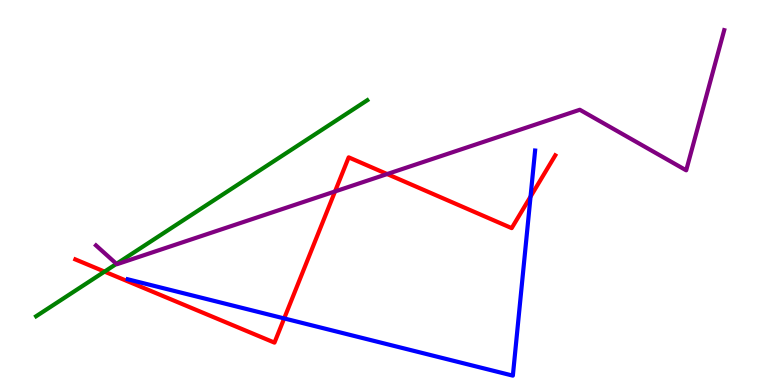[{'lines': ['blue', 'red'], 'intersections': [{'x': 3.67, 'y': 1.73}, {'x': 6.85, 'y': 4.89}]}, {'lines': ['green', 'red'], 'intersections': [{'x': 1.35, 'y': 2.95}]}, {'lines': ['purple', 'red'], 'intersections': [{'x': 4.32, 'y': 5.03}, {'x': 5.0, 'y': 5.48}]}, {'lines': ['blue', 'green'], 'intersections': []}, {'lines': ['blue', 'purple'], 'intersections': []}, {'lines': ['green', 'purple'], 'intersections': [{'x': 1.5, 'y': 3.15}]}]